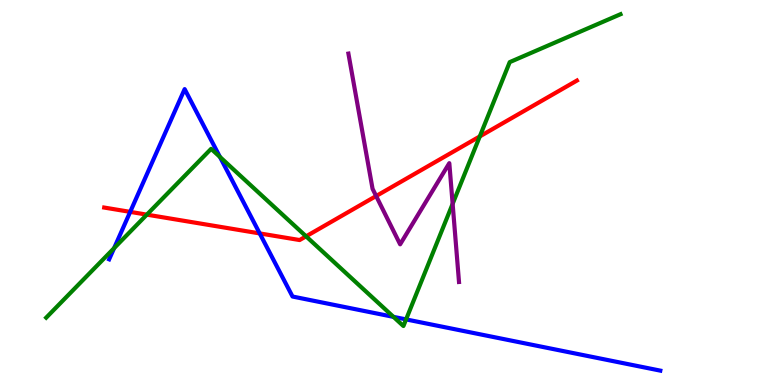[{'lines': ['blue', 'red'], 'intersections': [{'x': 1.68, 'y': 4.5}, {'x': 3.35, 'y': 3.94}]}, {'lines': ['green', 'red'], 'intersections': [{'x': 1.89, 'y': 4.42}, {'x': 3.95, 'y': 3.86}, {'x': 6.19, 'y': 6.46}]}, {'lines': ['purple', 'red'], 'intersections': [{'x': 4.85, 'y': 4.91}]}, {'lines': ['blue', 'green'], 'intersections': [{'x': 1.47, 'y': 3.55}, {'x': 2.84, 'y': 5.92}, {'x': 5.08, 'y': 1.77}, {'x': 5.24, 'y': 1.7}]}, {'lines': ['blue', 'purple'], 'intersections': []}, {'lines': ['green', 'purple'], 'intersections': [{'x': 5.84, 'y': 4.71}]}]